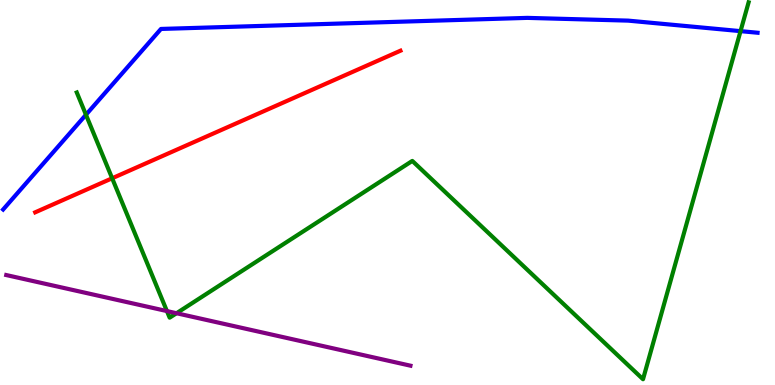[{'lines': ['blue', 'red'], 'intersections': []}, {'lines': ['green', 'red'], 'intersections': [{'x': 1.45, 'y': 5.37}]}, {'lines': ['purple', 'red'], 'intersections': []}, {'lines': ['blue', 'green'], 'intersections': [{'x': 1.11, 'y': 7.02}, {'x': 9.56, 'y': 9.19}]}, {'lines': ['blue', 'purple'], 'intersections': []}, {'lines': ['green', 'purple'], 'intersections': [{'x': 2.15, 'y': 1.92}, {'x': 2.28, 'y': 1.86}]}]